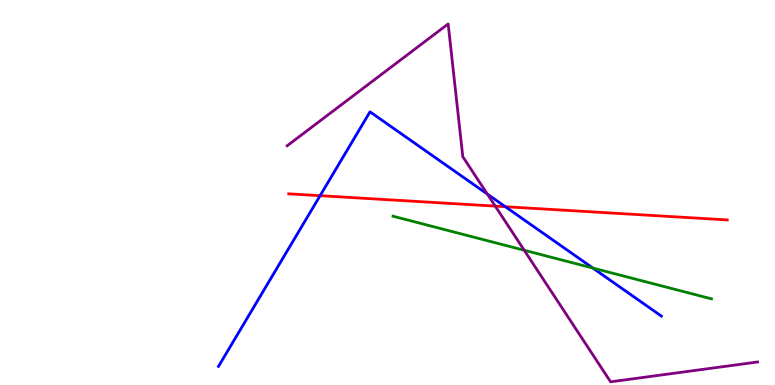[{'lines': ['blue', 'red'], 'intersections': [{'x': 4.13, 'y': 4.92}, {'x': 6.52, 'y': 4.63}]}, {'lines': ['green', 'red'], 'intersections': []}, {'lines': ['purple', 'red'], 'intersections': [{'x': 6.39, 'y': 4.65}]}, {'lines': ['blue', 'green'], 'intersections': [{'x': 7.65, 'y': 3.04}]}, {'lines': ['blue', 'purple'], 'intersections': [{'x': 6.29, 'y': 4.96}]}, {'lines': ['green', 'purple'], 'intersections': [{'x': 6.76, 'y': 3.5}]}]